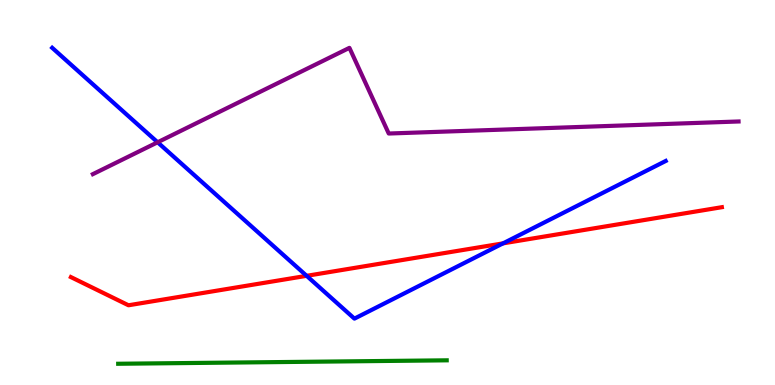[{'lines': ['blue', 'red'], 'intersections': [{'x': 3.96, 'y': 2.84}, {'x': 6.49, 'y': 3.68}]}, {'lines': ['green', 'red'], 'intersections': []}, {'lines': ['purple', 'red'], 'intersections': []}, {'lines': ['blue', 'green'], 'intersections': []}, {'lines': ['blue', 'purple'], 'intersections': [{'x': 2.03, 'y': 6.3}]}, {'lines': ['green', 'purple'], 'intersections': []}]